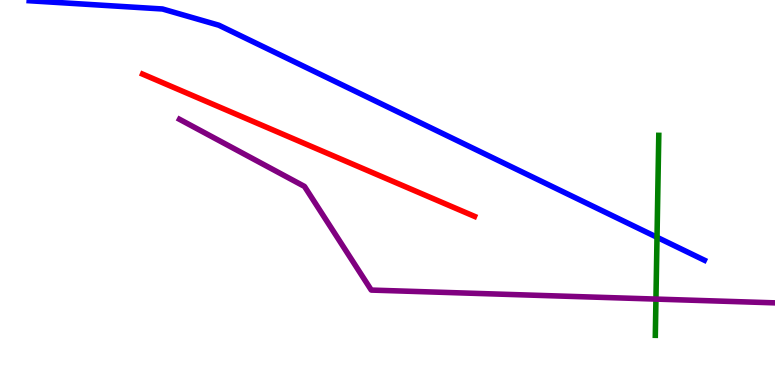[{'lines': ['blue', 'red'], 'intersections': []}, {'lines': ['green', 'red'], 'intersections': []}, {'lines': ['purple', 'red'], 'intersections': []}, {'lines': ['blue', 'green'], 'intersections': [{'x': 8.48, 'y': 3.84}]}, {'lines': ['blue', 'purple'], 'intersections': []}, {'lines': ['green', 'purple'], 'intersections': [{'x': 8.46, 'y': 2.23}]}]